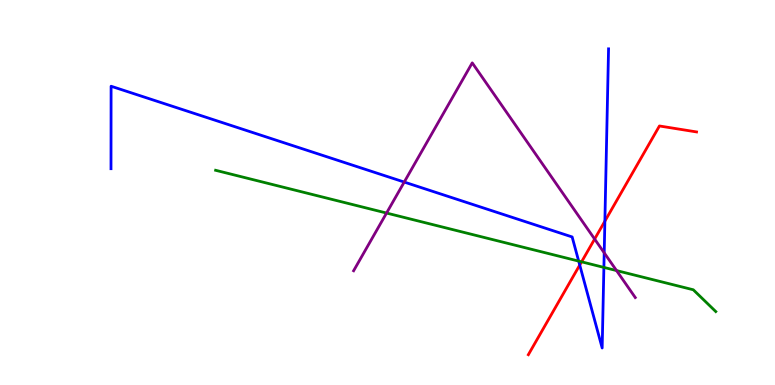[{'lines': ['blue', 'red'], 'intersections': [{'x': 7.48, 'y': 3.12}, {'x': 7.8, 'y': 4.26}]}, {'lines': ['green', 'red'], 'intersections': [{'x': 7.5, 'y': 3.2}]}, {'lines': ['purple', 'red'], 'intersections': [{'x': 7.67, 'y': 3.79}]}, {'lines': ['blue', 'green'], 'intersections': [{'x': 7.47, 'y': 3.22}, {'x': 7.79, 'y': 3.05}]}, {'lines': ['blue', 'purple'], 'intersections': [{'x': 5.22, 'y': 5.27}, {'x': 7.8, 'y': 3.43}]}, {'lines': ['green', 'purple'], 'intersections': [{'x': 4.99, 'y': 4.47}, {'x': 7.96, 'y': 2.97}]}]